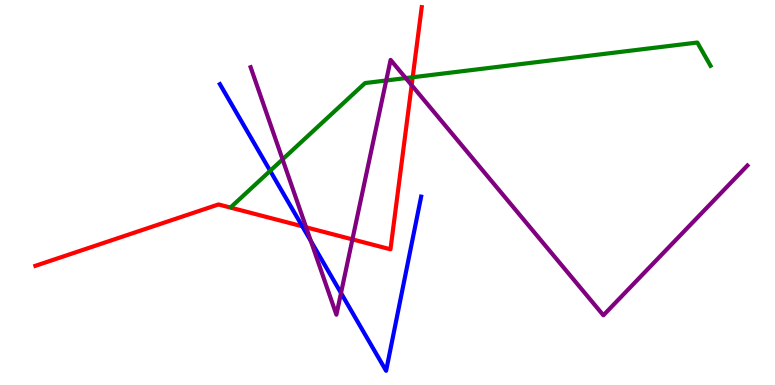[{'lines': ['blue', 'red'], 'intersections': [{'x': 3.9, 'y': 4.12}]}, {'lines': ['green', 'red'], 'intersections': [{'x': 5.32, 'y': 7.99}]}, {'lines': ['purple', 'red'], 'intersections': [{'x': 3.95, 'y': 4.1}, {'x': 4.55, 'y': 3.78}, {'x': 5.31, 'y': 7.79}]}, {'lines': ['blue', 'green'], 'intersections': [{'x': 3.49, 'y': 5.56}]}, {'lines': ['blue', 'purple'], 'intersections': [{'x': 4.01, 'y': 3.74}, {'x': 4.4, 'y': 2.39}]}, {'lines': ['green', 'purple'], 'intersections': [{'x': 3.65, 'y': 5.86}, {'x': 4.98, 'y': 7.91}, {'x': 5.24, 'y': 7.97}]}]